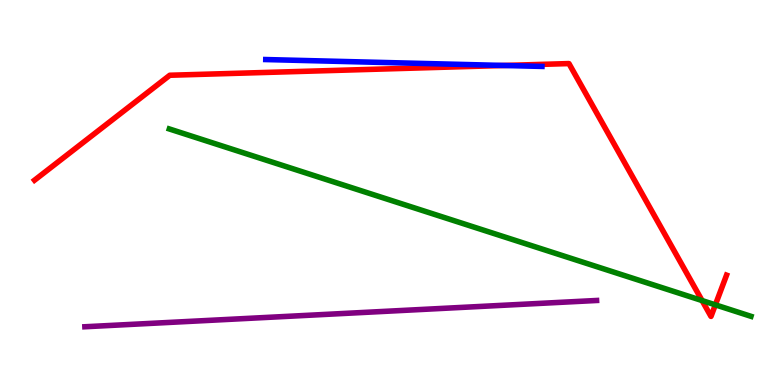[{'lines': ['blue', 'red'], 'intersections': [{'x': 6.5, 'y': 8.3}]}, {'lines': ['green', 'red'], 'intersections': [{'x': 9.06, 'y': 2.19}, {'x': 9.23, 'y': 2.08}]}, {'lines': ['purple', 'red'], 'intersections': []}, {'lines': ['blue', 'green'], 'intersections': []}, {'lines': ['blue', 'purple'], 'intersections': []}, {'lines': ['green', 'purple'], 'intersections': []}]